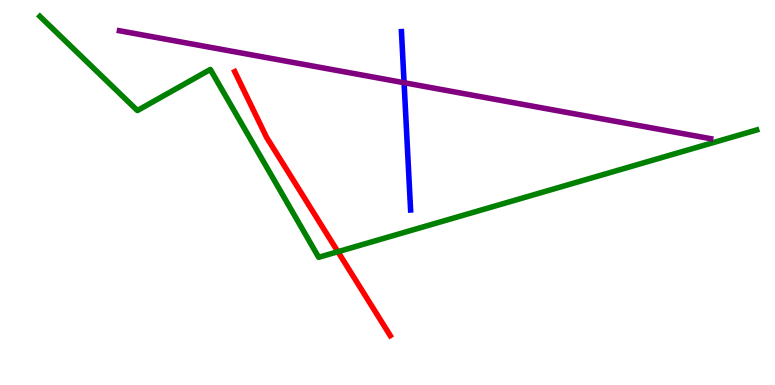[{'lines': ['blue', 'red'], 'intersections': []}, {'lines': ['green', 'red'], 'intersections': [{'x': 4.36, 'y': 3.46}]}, {'lines': ['purple', 'red'], 'intersections': []}, {'lines': ['blue', 'green'], 'intersections': []}, {'lines': ['blue', 'purple'], 'intersections': [{'x': 5.21, 'y': 7.85}]}, {'lines': ['green', 'purple'], 'intersections': []}]